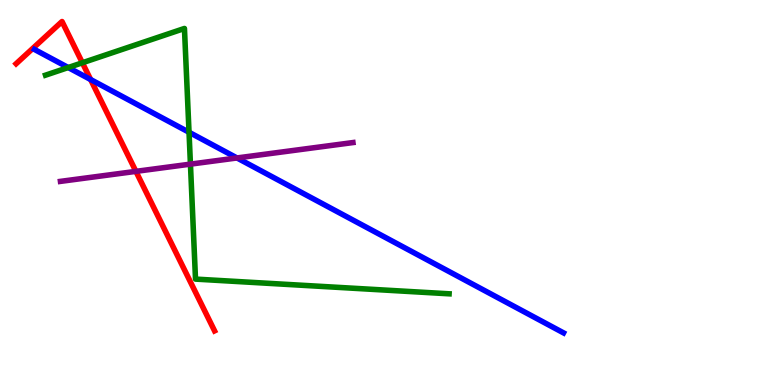[{'lines': ['blue', 'red'], 'intersections': [{'x': 1.17, 'y': 7.93}]}, {'lines': ['green', 'red'], 'intersections': [{'x': 1.06, 'y': 8.37}]}, {'lines': ['purple', 'red'], 'intersections': [{'x': 1.75, 'y': 5.55}]}, {'lines': ['blue', 'green'], 'intersections': [{'x': 0.88, 'y': 8.25}, {'x': 2.44, 'y': 6.56}]}, {'lines': ['blue', 'purple'], 'intersections': [{'x': 3.06, 'y': 5.9}]}, {'lines': ['green', 'purple'], 'intersections': [{'x': 2.46, 'y': 5.74}]}]